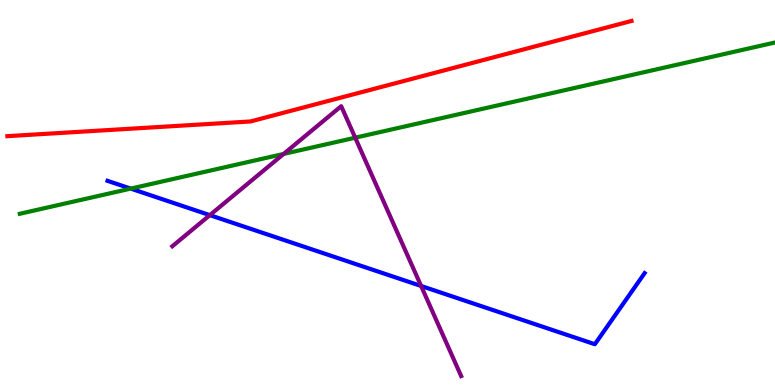[{'lines': ['blue', 'red'], 'intersections': []}, {'lines': ['green', 'red'], 'intersections': []}, {'lines': ['purple', 'red'], 'intersections': []}, {'lines': ['blue', 'green'], 'intersections': [{'x': 1.69, 'y': 5.1}]}, {'lines': ['blue', 'purple'], 'intersections': [{'x': 2.71, 'y': 4.41}, {'x': 5.43, 'y': 2.57}]}, {'lines': ['green', 'purple'], 'intersections': [{'x': 3.66, 'y': 6.0}, {'x': 4.58, 'y': 6.42}]}]